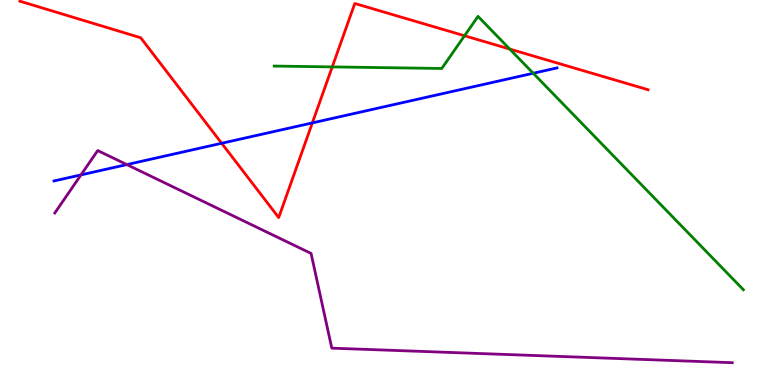[{'lines': ['blue', 'red'], 'intersections': [{'x': 2.86, 'y': 6.28}, {'x': 4.03, 'y': 6.81}]}, {'lines': ['green', 'red'], 'intersections': [{'x': 4.29, 'y': 8.26}, {'x': 5.99, 'y': 9.07}, {'x': 6.58, 'y': 8.73}]}, {'lines': ['purple', 'red'], 'intersections': []}, {'lines': ['blue', 'green'], 'intersections': [{'x': 6.88, 'y': 8.1}]}, {'lines': ['blue', 'purple'], 'intersections': [{'x': 1.04, 'y': 5.46}, {'x': 1.64, 'y': 5.72}]}, {'lines': ['green', 'purple'], 'intersections': []}]